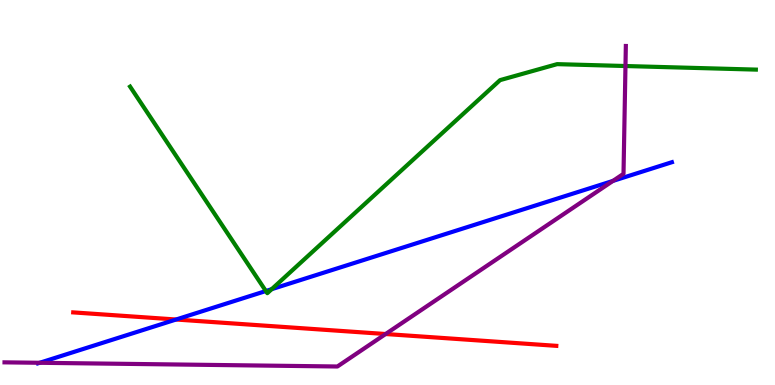[{'lines': ['blue', 'red'], 'intersections': [{'x': 2.27, 'y': 1.7}]}, {'lines': ['green', 'red'], 'intersections': []}, {'lines': ['purple', 'red'], 'intersections': [{'x': 4.98, 'y': 1.32}]}, {'lines': ['blue', 'green'], 'intersections': [{'x': 3.43, 'y': 2.44}, {'x': 3.51, 'y': 2.49}]}, {'lines': ['blue', 'purple'], 'intersections': [{'x': 0.512, 'y': 0.577}, {'x': 7.91, 'y': 5.3}]}, {'lines': ['green', 'purple'], 'intersections': [{'x': 8.07, 'y': 8.29}]}]